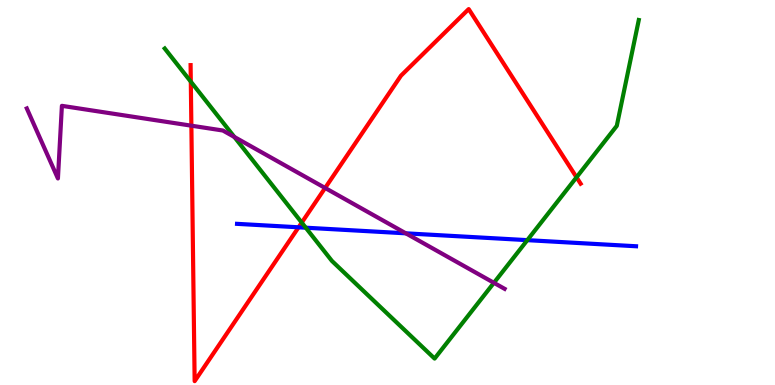[{'lines': ['blue', 'red'], 'intersections': [{'x': 3.85, 'y': 4.1}]}, {'lines': ['green', 'red'], 'intersections': [{'x': 2.46, 'y': 7.88}, {'x': 3.89, 'y': 4.22}, {'x': 7.44, 'y': 5.4}]}, {'lines': ['purple', 'red'], 'intersections': [{'x': 2.47, 'y': 6.74}, {'x': 4.2, 'y': 5.12}]}, {'lines': ['blue', 'green'], 'intersections': [{'x': 3.95, 'y': 4.09}, {'x': 6.8, 'y': 3.76}]}, {'lines': ['blue', 'purple'], 'intersections': [{'x': 5.24, 'y': 3.94}]}, {'lines': ['green', 'purple'], 'intersections': [{'x': 3.02, 'y': 6.44}, {'x': 6.37, 'y': 2.65}]}]